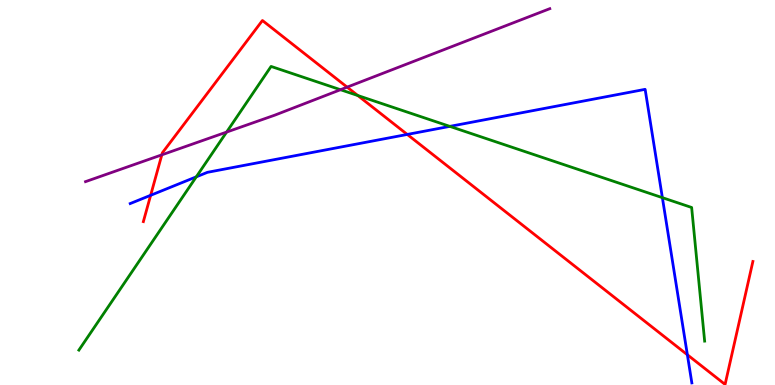[{'lines': ['blue', 'red'], 'intersections': [{'x': 1.94, 'y': 4.93}, {'x': 5.26, 'y': 6.51}, {'x': 8.87, 'y': 0.785}]}, {'lines': ['green', 'red'], 'intersections': [{'x': 4.62, 'y': 7.52}]}, {'lines': ['purple', 'red'], 'intersections': [{'x': 2.09, 'y': 5.98}, {'x': 4.48, 'y': 7.74}]}, {'lines': ['blue', 'green'], 'intersections': [{'x': 2.53, 'y': 5.41}, {'x': 5.8, 'y': 6.72}, {'x': 8.55, 'y': 4.87}]}, {'lines': ['blue', 'purple'], 'intersections': []}, {'lines': ['green', 'purple'], 'intersections': [{'x': 2.92, 'y': 6.57}, {'x': 4.39, 'y': 7.67}]}]